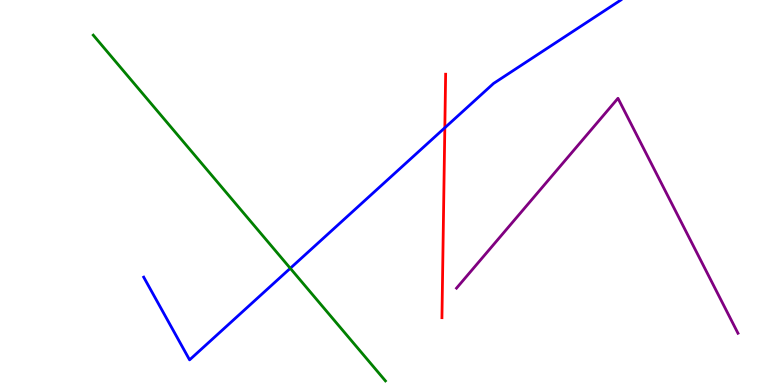[{'lines': ['blue', 'red'], 'intersections': [{'x': 5.74, 'y': 6.68}]}, {'lines': ['green', 'red'], 'intersections': []}, {'lines': ['purple', 'red'], 'intersections': []}, {'lines': ['blue', 'green'], 'intersections': [{'x': 3.75, 'y': 3.03}]}, {'lines': ['blue', 'purple'], 'intersections': []}, {'lines': ['green', 'purple'], 'intersections': []}]